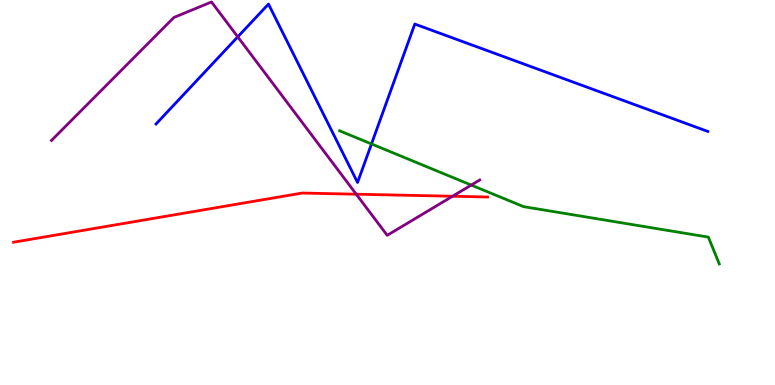[{'lines': ['blue', 'red'], 'intersections': []}, {'lines': ['green', 'red'], 'intersections': []}, {'lines': ['purple', 'red'], 'intersections': [{'x': 4.6, 'y': 4.96}, {'x': 5.84, 'y': 4.9}]}, {'lines': ['blue', 'green'], 'intersections': [{'x': 4.79, 'y': 6.26}]}, {'lines': ['blue', 'purple'], 'intersections': [{'x': 3.07, 'y': 9.04}]}, {'lines': ['green', 'purple'], 'intersections': [{'x': 6.08, 'y': 5.19}]}]